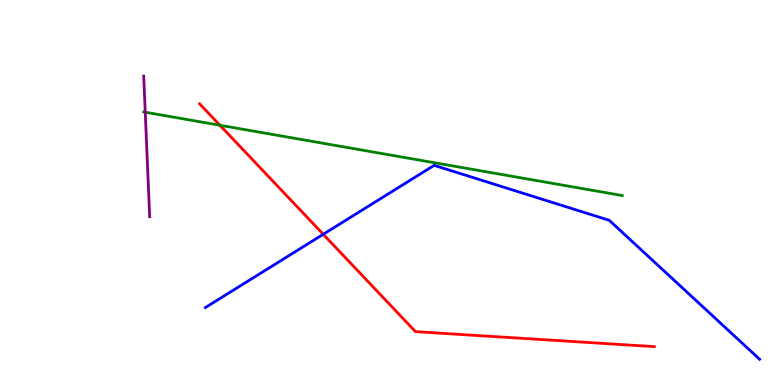[{'lines': ['blue', 'red'], 'intersections': [{'x': 4.17, 'y': 3.91}]}, {'lines': ['green', 'red'], 'intersections': [{'x': 2.84, 'y': 6.75}]}, {'lines': ['purple', 'red'], 'intersections': []}, {'lines': ['blue', 'green'], 'intersections': []}, {'lines': ['blue', 'purple'], 'intersections': []}, {'lines': ['green', 'purple'], 'intersections': [{'x': 1.87, 'y': 7.09}]}]